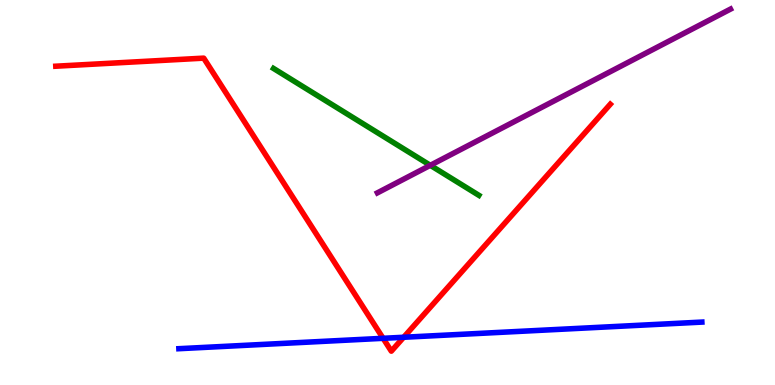[{'lines': ['blue', 'red'], 'intersections': [{'x': 4.94, 'y': 1.21}, {'x': 5.21, 'y': 1.24}]}, {'lines': ['green', 'red'], 'intersections': []}, {'lines': ['purple', 'red'], 'intersections': []}, {'lines': ['blue', 'green'], 'intersections': []}, {'lines': ['blue', 'purple'], 'intersections': []}, {'lines': ['green', 'purple'], 'intersections': [{'x': 5.55, 'y': 5.71}]}]